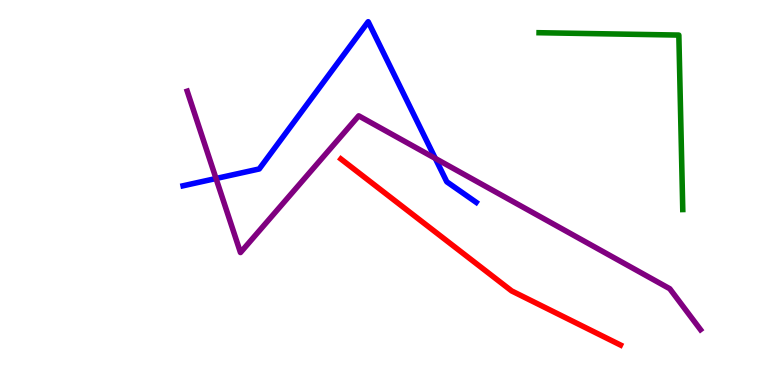[{'lines': ['blue', 'red'], 'intersections': []}, {'lines': ['green', 'red'], 'intersections': []}, {'lines': ['purple', 'red'], 'intersections': []}, {'lines': ['blue', 'green'], 'intersections': []}, {'lines': ['blue', 'purple'], 'intersections': [{'x': 2.79, 'y': 5.36}, {'x': 5.62, 'y': 5.89}]}, {'lines': ['green', 'purple'], 'intersections': []}]